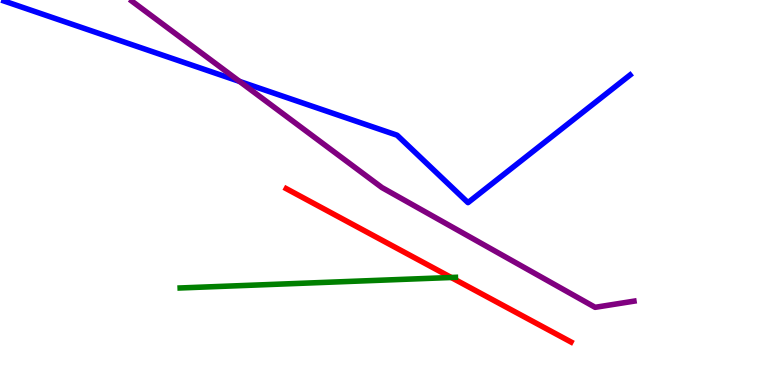[{'lines': ['blue', 'red'], 'intersections': []}, {'lines': ['green', 'red'], 'intersections': [{'x': 5.82, 'y': 2.79}]}, {'lines': ['purple', 'red'], 'intersections': []}, {'lines': ['blue', 'green'], 'intersections': []}, {'lines': ['blue', 'purple'], 'intersections': [{'x': 3.09, 'y': 7.89}]}, {'lines': ['green', 'purple'], 'intersections': []}]